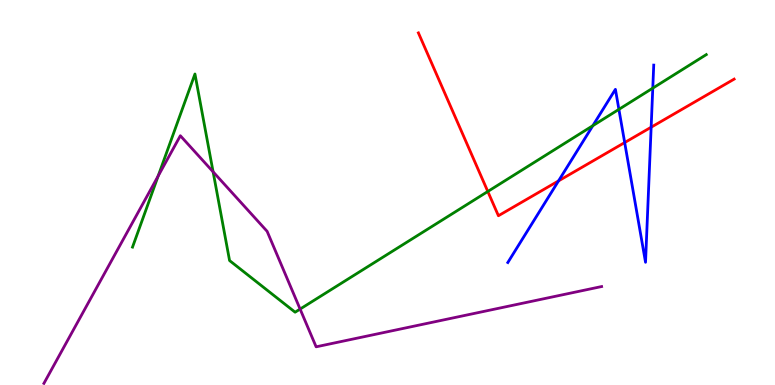[{'lines': ['blue', 'red'], 'intersections': [{'x': 7.21, 'y': 5.3}, {'x': 8.06, 'y': 6.3}, {'x': 8.4, 'y': 6.7}]}, {'lines': ['green', 'red'], 'intersections': [{'x': 6.29, 'y': 5.03}]}, {'lines': ['purple', 'red'], 'intersections': []}, {'lines': ['blue', 'green'], 'intersections': [{'x': 7.65, 'y': 6.74}, {'x': 7.99, 'y': 7.16}, {'x': 8.42, 'y': 7.71}]}, {'lines': ['blue', 'purple'], 'intersections': []}, {'lines': ['green', 'purple'], 'intersections': [{'x': 2.04, 'y': 5.43}, {'x': 2.75, 'y': 5.54}, {'x': 3.87, 'y': 1.97}]}]